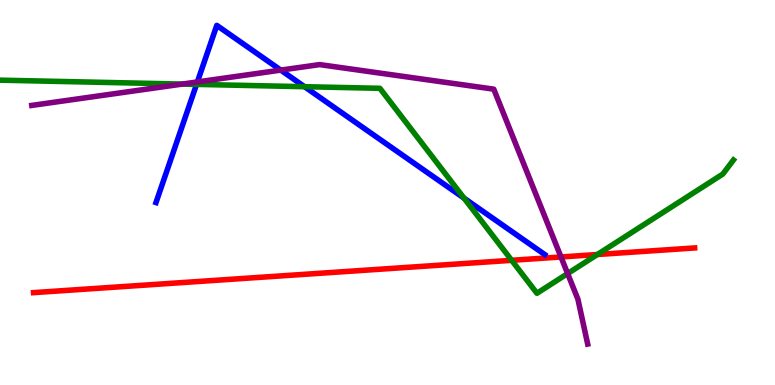[{'lines': ['blue', 'red'], 'intersections': []}, {'lines': ['green', 'red'], 'intersections': [{'x': 6.6, 'y': 3.24}, {'x': 7.71, 'y': 3.39}]}, {'lines': ['purple', 'red'], 'intersections': [{'x': 7.24, 'y': 3.33}]}, {'lines': ['blue', 'green'], 'intersections': [{'x': 2.54, 'y': 7.81}, {'x': 3.93, 'y': 7.75}, {'x': 5.99, 'y': 4.85}]}, {'lines': ['blue', 'purple'], 'intersections': [{'x': 2.55, 'y': 7.87}, {'x': 3.62, 'y': 8.18}]}, {'lines': ['green', 'purple'], 'intersections': [{'x': 2.35, 'y': 7.82}, {'x': 7.32, 'y': 2.89}]}]